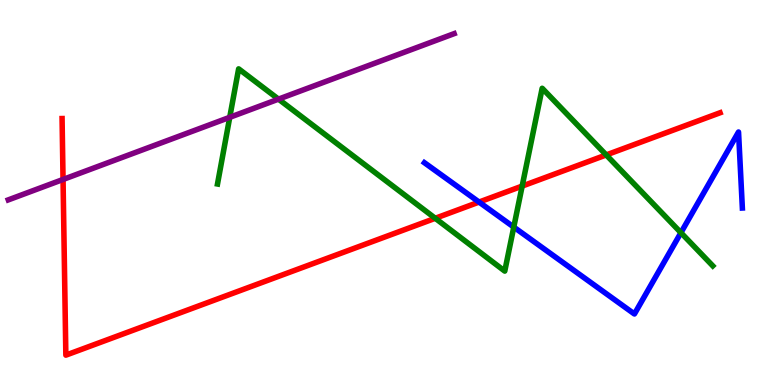[{'lines': ['blue', 'red'], 'intersections': [{'x': 6.18, 'y': 4.75}]}, {'lines': ['green', 'red'], 'intersections': [{'x': 5.62, 'y': 4.33}, {'x': 6.74, 'y': 5.17}, {'x': 7.82, 'y': 5.98}]}, {'lines': ['purple', 'red'], 'intersections': [{'x': 0.813, 'y': 5.34}]}, {'lines': ['blue', 'green'], 'intersections': [{'x': 6.63, 'y': 4.1}, {'x': 8.79, 'y': 3.96}]}, {'lines': ['blue', 'purple'], 'intersections': []}, {'lines': ['green', 'purple'], 'intersections': [{'x': 2.96, 'y': 6.95}, {'x': 3.59, 'y': 7.42}]}]